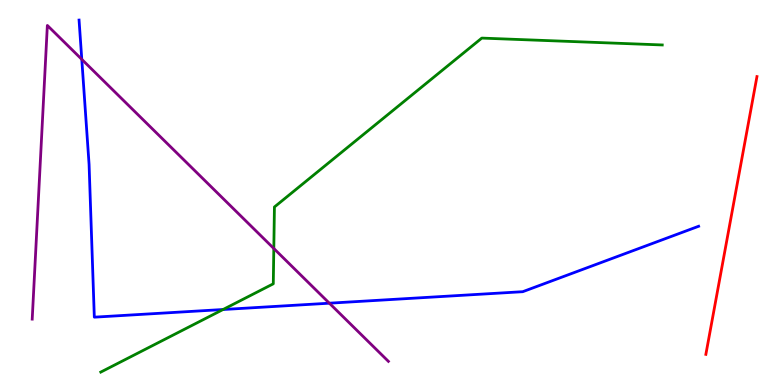[{'lines': ['blue', 'red'], 'intersections': []}, {'lines': ['green', 'red'], 'intersections': []}, {'lines': ['purple', 'red'], 'intersections': []}, {'lines': ['blue', 'green'], 'intersections': [{'x': 2.88, 'y': 1.96}]}, {'lines': ['blue', 'purple'], 'intersections': [{'x': 1.06, 'y': 8.46}, {'x': 4.25, 'y': 2.12}]}, {'lines': ['green', 'purple'], 'intersections': [{'x': 3.53, 'y': 3.55}]}]